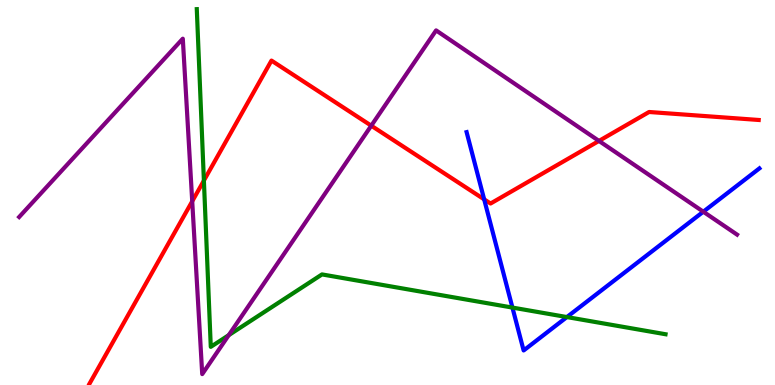[{'lines': ['blue', 'red'], 'intersections': [{'x': 6.25, 'y': 4.82}]}, {'lines': ['green', 'red'], 'intersections': [{'x': 2.63, 'y': 5.31}]}, {'lines': ['purple', 'red'], 'intersections': [{'x': 2.48, 'y': 4.77}, {'x': 4.79, 'y': 6.74}, {'x': 7.73, 'y': 6.34}]}, {'lines': ['blue', 'green'], 'intersections': [{'x': 6.61, 'y': 2.01}, {'x': 7.31, 'y': 1.76}]}, {'lines': ['blue', 'purple'], 'intersections': [{'x': 9.07, 'y': 4.5}]}, {'lines': ['green', 'purple'], 'intersections': [{'x': 2.95, 'y': 1.29}]}]